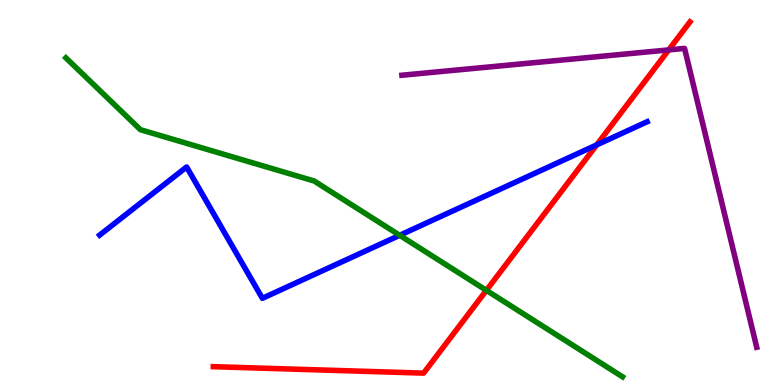[{'lines': ['blue', 'red'], 'intersections': [{'x': 7.7, 'y': 6.24}]}, {'lines': ['green', 'red'], 'intersections': [{'x': 6.28, 'y': 2.46}]}, {'lines': ['purple', 'red'], 'intersections': [{'x': 8.63, 'y': 8.7}]}, {'lines': ['blue', 'green'], 'intersections': [{'x': 5.16, 'y': 3.89}]}, {'lines': ['blue', 'purple'], 'intersections': []}, {'lines': ['green', 'purple'], 'intersections': []}]